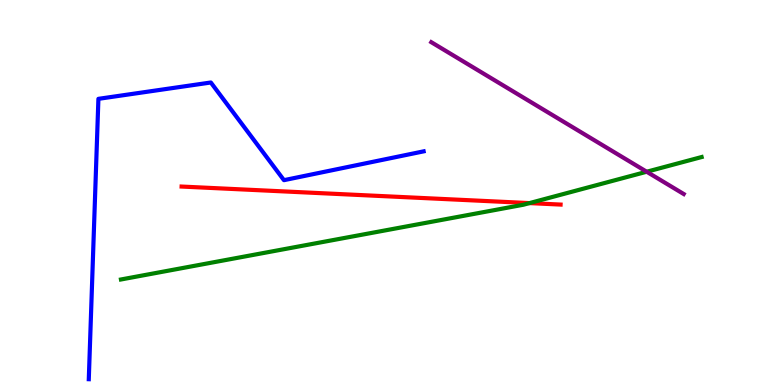[{'lines': ['blue', 'red'], 'intersections': []}, {'lines': ['green', 'red'], 'intersections': [{'x': 6.83, 'y': 4.72}]}, {'lines': ['purple', 'red'], 'intersections': []}, {'lines': ['blue', 'green'], 'intersections': []}, {'lines': ['blue', 'purple'], 'intersections': []}, {'lines': ['green', 'purple'], 'intersections': [{'x': 8.34, 'y': 5.54}]}]